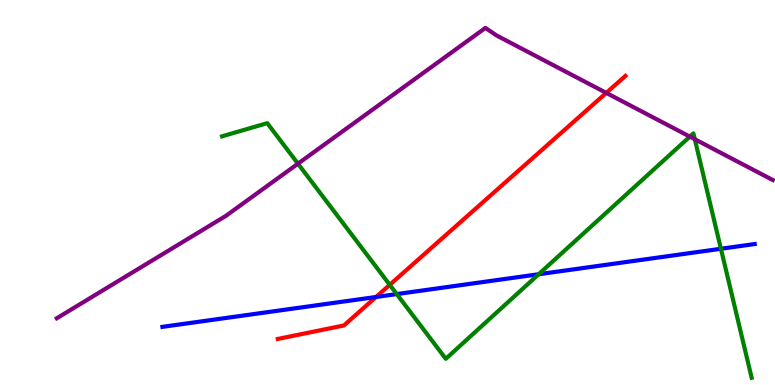[{'lines': ['blue', 'red'], 'intersections': [{'x': 4.85, 'y': 2.29}]}, {'lines': ['green', 'red'], 'intersections': [{'x': 5.03, 'y': 2.6}]}, {'lines': ['purple', 'red'], 'intersections': [{'x': 7.82, 'y': 7.59}]}, {'lines': ['blue', 'green'], 'intersections': [{'x': 5.12, 'y': 2.36}, {'x': 6.95, 'y': 2.88}, {'x': 9.3, 'y': 3.54}]}, {'lines': ['blue', 'purple'], 'intersections': []}, {'lines': ['green', 'purple'], 'intersections': [{'x': 3.84, 'y': 5.75}, {'x': 8.9, 'y': 6.45}, {'x': 8.97, 'y': 6.38}]}]